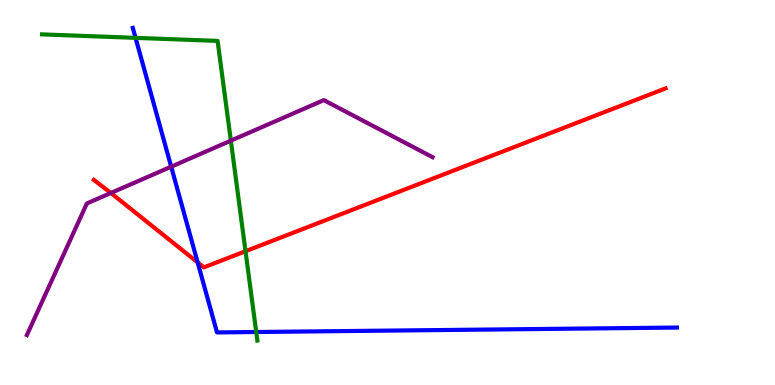[{'lines': ['blue', 'red'], 'intersections': [{'x': 2.55, 'y': 3.19}]}, {'lines': ['green', 'red'], 'intersections': [{'x': 3.17, 'y': 3.47}]}, {'lines': ['purple', 'red'], 'intersections': [{'x': 1.43, 'y': 4.99}]}, {'lines': ['blue', 'green'], 'intersections': [{'x': 1.75, 'y': 9.02}, {'x': 3.31, 'y': 1.38}]}, {'lines': ['blue', 'purple'], 'intersections': [{'x': 2.21, 'y': 5.67}]}, {'lines': ['green', 'purple'], 'intersections': [{'x': 2.98, 'y': 6.35}]}]